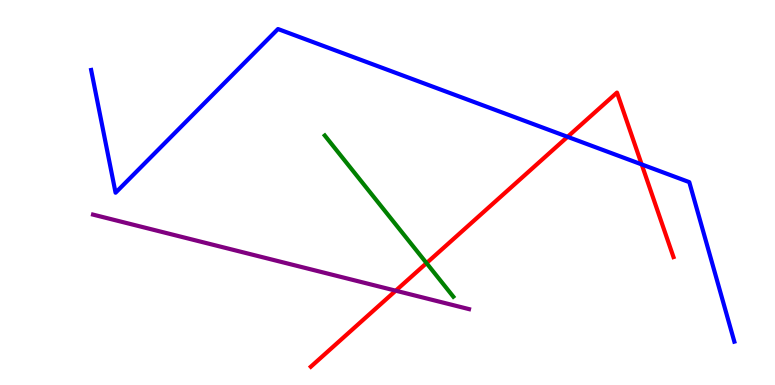[{'lines': ['blue', 'red'], 'intersections': [{'x': 7.32, 'y': 6.45}, {'x': 8.28, 'y': 5.73}]}, {'lines': ['green', 'red'], 'intersections': [{'x': 5.5, 'y': 3.17}]}, {'lines': ['purple', 'red'], 'intersections': [{'x': 5.11, 'y': 2.45}]}, {'lines': ['blue', 'green'], 'intersections': []}, {'lines': ['blue', 'purple'], 'intersections': []}, {'lines': ['green', 'purple'], 'intersections': []}]